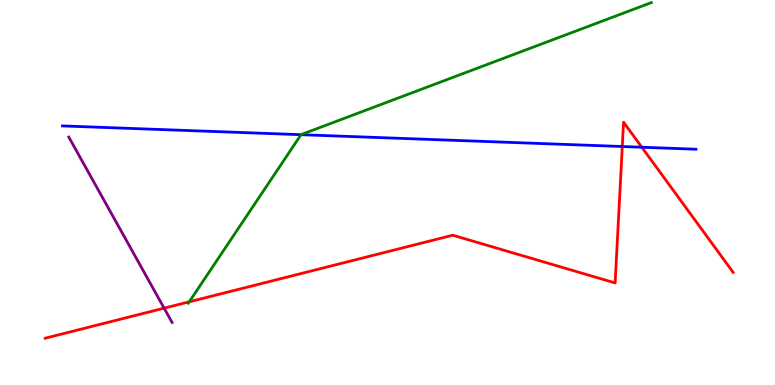[{'lines': ['blue', 'red'], 'intersections': [{'x': 8.03, 'y': 6.19}, {'x': 8.28, 'y': 6.18}]}, {'lines': ['green', 'red'], 'intersections': [{'x': 2.44, 'y': 2.16}]}, {'lines': ['purple', 'red'], 'intersections': [{'x': 2.12, 'y': 2.0}]}, {'lines': ['blue', 'green'], 'intersections': [{'x': 3.88, 'y': 6.5}]}, {'lines': ['blue', 'purple'], 'intersections': []}, {'lines': ['green', 'purple'], 'intersections': []}]